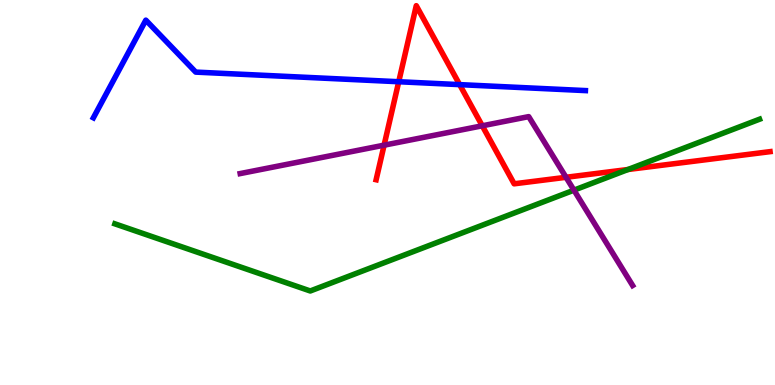[{'lines': ['blue', 'red'], 'intersections': [{'x': 5.14, 'y': 7.88}, {'x': 5.93, 'y': 7.8}]}, {'lines': ['green', 'red'], 'intersections': [{'x': 8.1, 'y': 5.6}]}, {'lines': ['purple', 'red'], 'intersections': [{'x': 4.96, 'y': 6.23}, {'x': 6.22, 'y': 6.73}, {'x': 7.3, 'y': 5.4}]}, {'lines': ['blue', 'green'], 'intersections': []}, {'lines': ['blue', 'purple'], 'intersections': []}, {'lines': ['green', 'purple'], 'intersections': [{'x': 7.41, 'y': 5.06}]}]